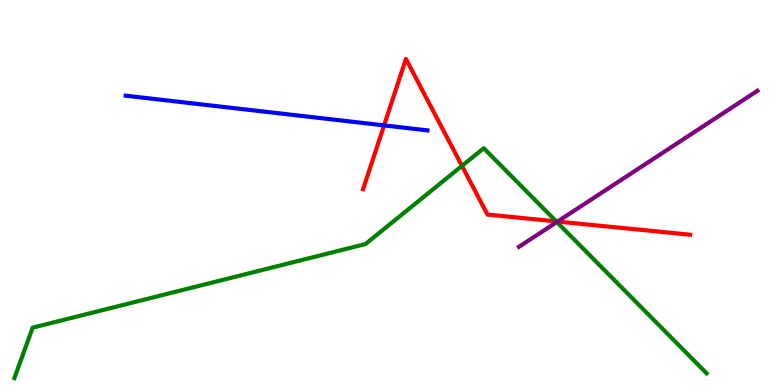[{'lines': ['blue', 'red'], 'intersections': [{'x': 4.96, 'y': 6.74}]}, {'lines': ['green', 'red'], 'intersections': [{'x': 5.96, 'y': 5.69}, {'x': 7.18, 'y': 4.25}]}, {'lines': ['purple', 'red'], 'intersections': [{'x': 7.19, 'y': 4.25}]}, {'lines': ['blue', 'green'], 'intersections': []}, {'lines': ['blue', 'purple'], 'intersections': []}, {'lines': ['green', 'purple'], 'intersections': [{'x': 7.19, 'y': 4.23}]}]